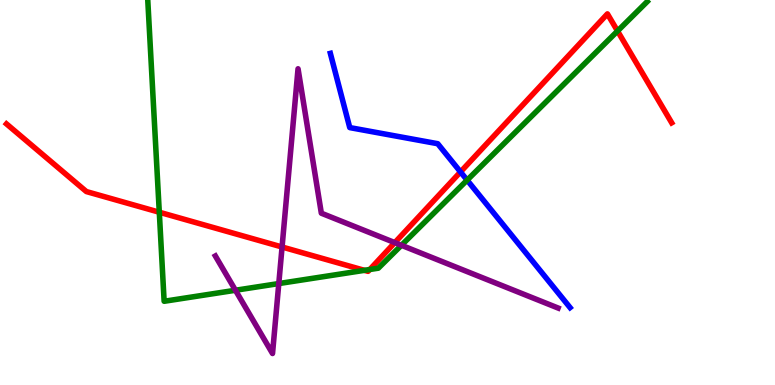[{'lines': ['blue', 'red'], 'intersections': [{'x': 5.94, 'y': 5.53}]}, {'lines': ['green', 'red'], 'intersections': [{'x': 2.06, 'y': 4.49}, {'x': 4.7, 'y': 2.98}, {'x': 4.77, 'y': 3.0}, {'x': 7.97, 'y': 9.19}]}, {'lines': ['purple', 'red'], 'intersections': [{'x': 3.64, 'y': 3.58}, {'x': 5.09, 'y': 3.7}]}, {'lines': ['blue', 'green'], 'intersections': [{'x': 6.03, 'y': 5.32}]}, {'lines': ['blue', 'purple'], 'intersections': []}, {'lines': ['green', 'purple'], 'intersections': [{'x': 3.04, 'y': 2.46}, {'x': 3.6, 'y': 2.63}, {'x': 5.18, 'y': 3.63}]}]